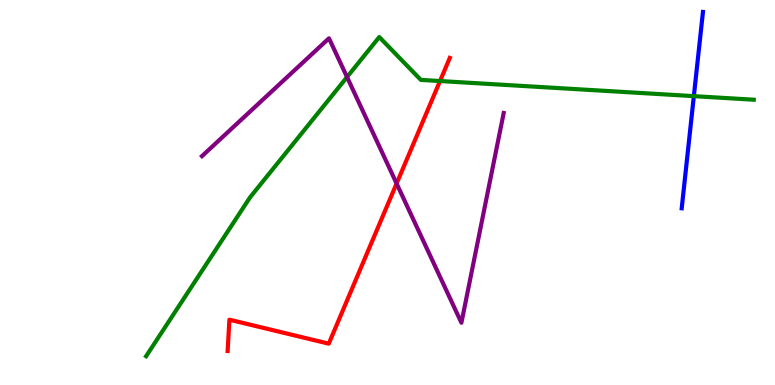[{'lines': ['blue', 'red'], 'intersections': []}, {'lines': ['green', 'red'], 'intersections': [{'x': 5.68, 'y': 7.9}]}, {'lines': ['purple', 'red'], 'intersections': [{'x': 5.12, 'y': 5.23}]}, {'lines': ['blue', 'green'], 'intersections': [{'x': 8.95, 'y': 7.5}]}, {'lines': ['blue', 'purple'], 'intersections': []}, {'lines': ['green', 'purple'], 'intersections': [{'x': 4.48, 'y': 8.0}]}]